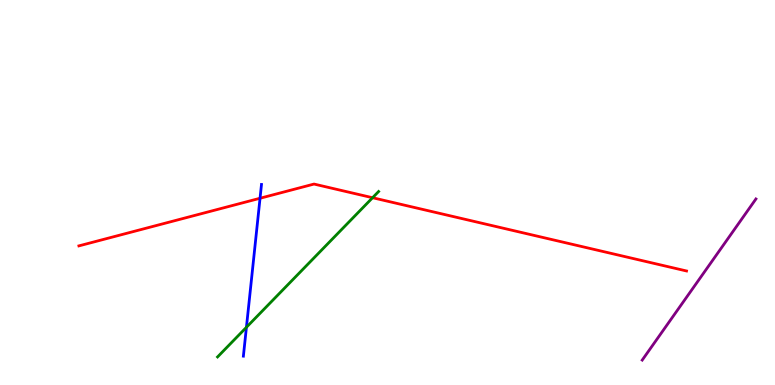[{'lines': ['blue', 'red'], 'intersections': [{'x': 3.36, 'y': 4.85}]}, {'lines': ['green', 'red'], 'intersections': [{'x': 4.81, 'y': 4.86}]}, {'lines': ['purple', 'red'], 'intersections': []}, {'lines': ['blue', 'green'], 'intersections': [{'x': 3.18, 'y': 1.5}]}, {'lines': ['blue', 'purple'], 'intersections': []}, {'lines': ['green', 'purple'], 'intersections': []}]